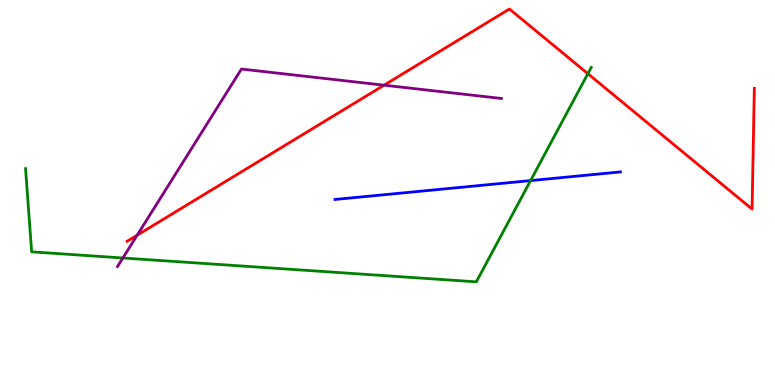[{'lines': ['blue', 'red'], 'intersections': []}, {'lines': ['green', 'red'], 'intersections': [{'x': 7.59, 'y': 8.09}]}, {'lines': ['purple', 'red'], 'intersections': [{'x': 1.77, 'y': 3.89}, {'x': 4.96, 'y': 7.79}]}, {'lines': ['blue', 'green'], 'intersections': [{'x': 6.85, 'y': 5.31}]}, {'lines': ['blue', 'purple'], 'intersections': []}, {'lines': ['green', 'purple'], 'intersections': [{'x': 1.59, 'y': 3.3}]}]